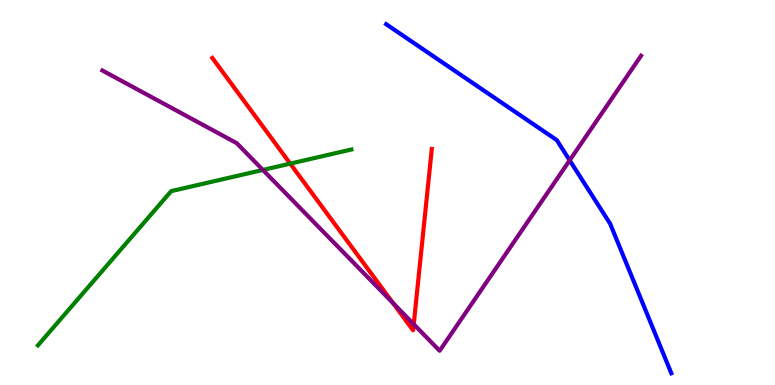[{'lines': ['blue', 'red'], 'intersections': []}, {'lines': ['green', 'red'], 'intersections': [{'x': 3.74, 'y': 5.75}]}, {'lines': ['purple', 'red'], 'intersections': [{'x': 5.07, 'y': 2.13}, {'x': 5.34, 'y': 1.58}]}, {'lines': ['blue', 'green'], 'intersections': []}, {'lines': ['blue', 'purple'], 'intersections': [{'x': 7.35, 'y': 5.84}]}, {'lines': ['green', 'purple'], 'intersections': [{'x': 3.39, 'y': 5.59}]}]